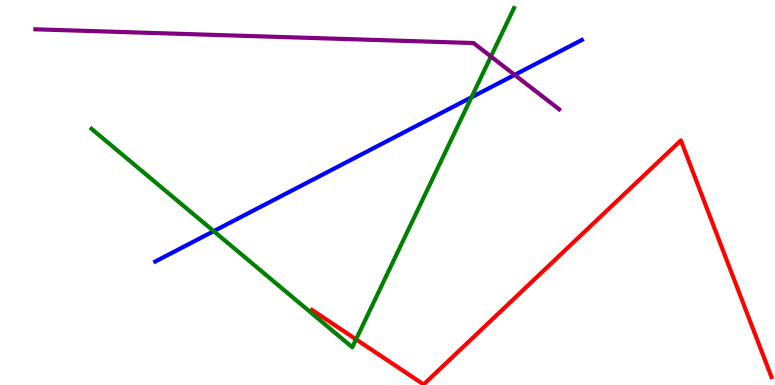[{'lines': ['blue', 'red'], 'intersections': []}, {'lines': ['green', 'red'], 'intersections': [{'x': 4.59, 'y': 1.19}]}, {'lines': ['purple', 'red'], 'intersections': []}, {'lines': ['blue', 'green'], 'intersections': [{'x': 2.76, 'y': 4.0}, {'x': 6.08, 'y': 7.47}]}, {'lines': ['blue', 'purple'], 'intersections': [{'x': 6.64, 'y': 8.06}]}, {'lines': ['green', 'purple'], 'intersections': [{'x': 6.33, 'y': 8.53}]}]